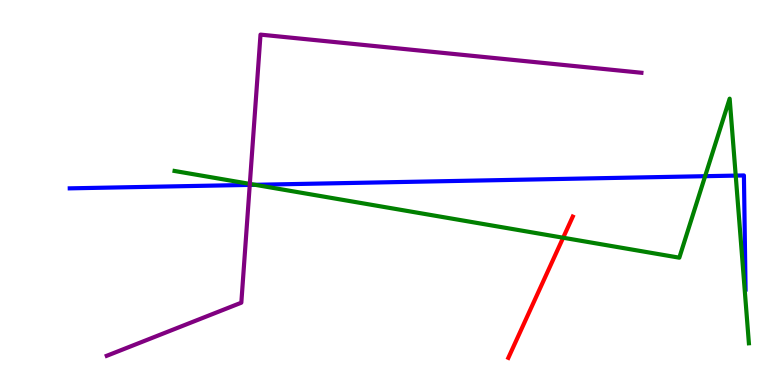[{'lines': ['blue', 'red'], 'intersections': []}, {'lines': ['green', 'red'], 'intersections': [{'x': 7.27, 'y': 3.83}]}, {'lines': ['purple', 'red'], 'intersections': []}, {'lines': ['blue', 'green'], 'intersections': [{'x': 3.29, 'y': 5.2}, {'x': 9.1, 'y': 5.42}, {'x': 9.49, 'y': 5.44}]}, {'lines': ['blue', 'purple'], 'intersections': [{'x': 3.22, 'y': 5.2}]}, {'lines': ['green', 'purple'], 'intersections': [{'x': 3.22, 'y': 5.22}]}]